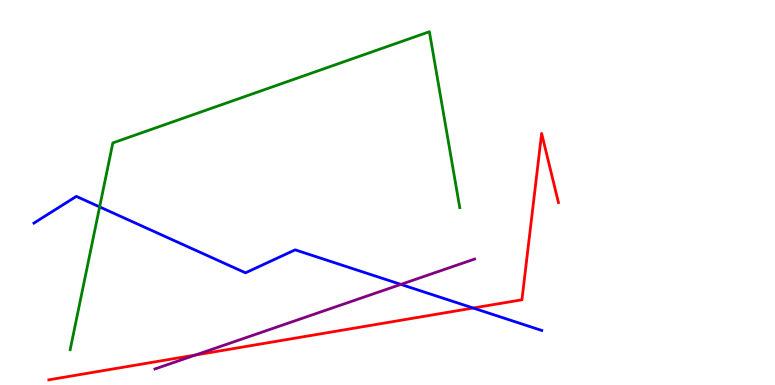[{'lines': ['blue', 'red'], 'intersections': [{'x': 6.11, 'y': 2.0}]}, {'lines': ['green', 'red'], 'intersections': []}, {'lines': ['purple', 'red'], 'intersections': [{'x': 2.52, 'y': 0.779}]}, {'lines': ['blue', 'green'], 'intersections': [{'x': 1.29, 'y': 4.63}]}, {'lines': ['blue', 'purple'], 'intersections': [{'x': 5.17, 'y': 2.61}]}, {'lines': ['green', 'purple'], 'intersections': []}]